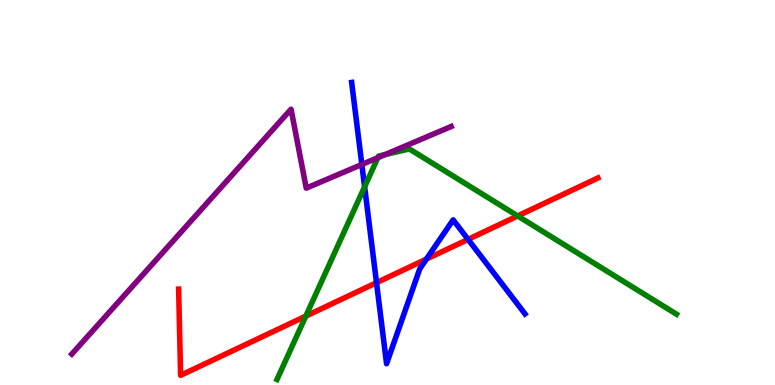[{'lines': ['blue', 'red'], 'intersections': [{'x': 4.86, 'y': 2.66}, {'x': 5.5, 'y': 3.27}, {'x': 6.04, 'y': 3.78}]}, {'lines': ['green', 'red'], 'intersections': [{'x': 3.95, 'y': 1.79}, {'x': 6.68, 'y': 4.39}]}, {'lines': ['purple', 'red'], 'intersections': []}, {'lines': ['blue', 'green'], 'intersections': [{'x': 4.7, 'y': 5.15}]}, {'lines': ['blue', 'purple'], 'intersections': [{'x': 4.67, 'y': 5.73}]}, {'lines': ['green', 'purple'], 'intersections': [{'x': 4.88, 'y': 5.9}, {'x': 4.97, 'y': 5.99}]}]